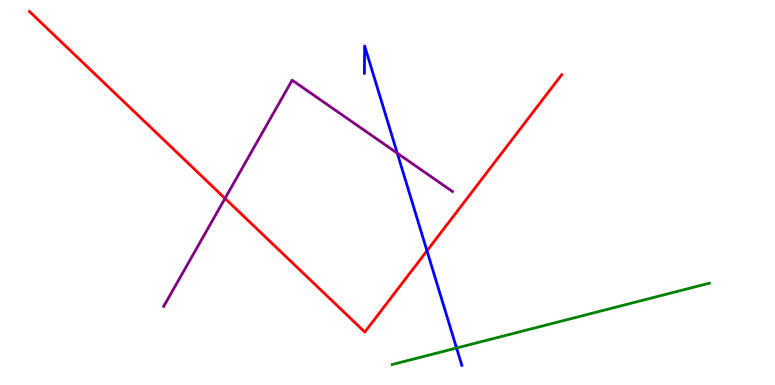[{'lines': ['blue', 'red'], 'intersections': [{'x': 5.51, 'y': 3.49}]}, {'lines': ['green', 'red'], 'intersections': []}, {'lines': ['purple', 'red'], 'intersections': [{'x': 2.9, 'y': 4.85}]}, {'lines': ['blue', 'green'], 'intersections': [{'x': 5.89, 'y': 0.961}]}, {'lines': ['blue', 'purple'], 'intersections': [{'x': 5.13, 'y': 6.02}]}, {'lines': ['green', 'purple'], 'intersections': []}]